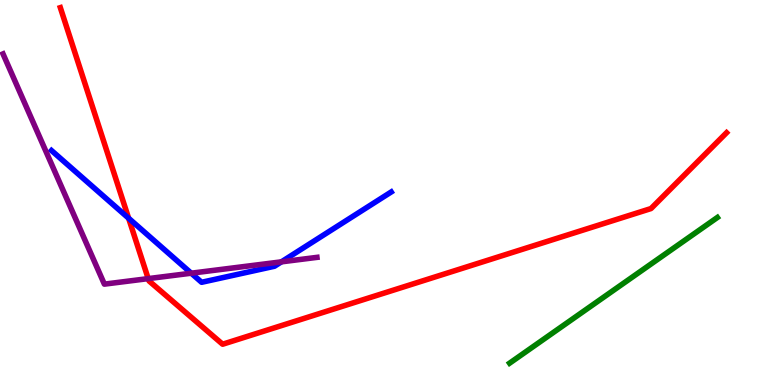[{'lines': ['blue', 'red'], 'intersections': [{'x': 1.66, 'y': 4.33}]}, {'lines': ['green', 'red'], 'intersections': []}, {'lines': ['purple', 'red'], 'intersections': [{'x': 1.91, 'y': 2.76}]}, {'lines': ['blue', 'green'], 'intersections': []}, {'lines': ['blue', 'purple'], 'intersections': [{'x': 2.47, 'y': 2.9}, {'x': 3.63, 'y': 3.2}]}, {'lines': ['green', 'purple'], 'intersections': []}]